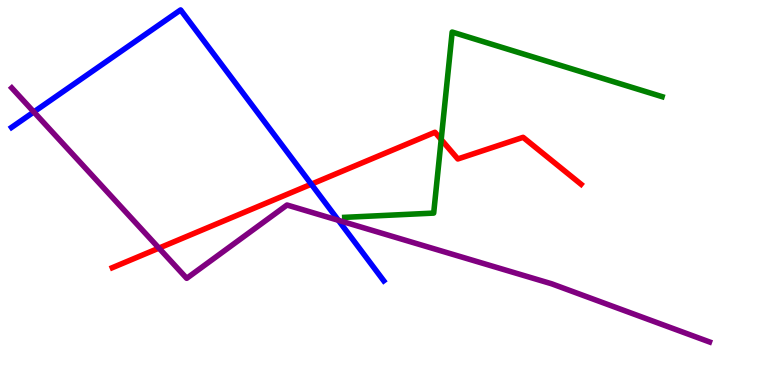[{'lines': ['blue', 'red'], 'intersections': [{'x': 4.02, 'y': 5.22}]}, {'lines': ['green', 'red'], 'intersections': [{'x': 5.69, 'y': 6.38}]}, {'lines': ['purple', 'red'], 'intersections': [{'x': 2.05, 'y': 3.56}]}, {'lines': ['blue', 'green'], 'intersections': []}, {'lines': ['blue', 'purple'], 'intersections': [{'x': 0.437, 'y': 7.09}, {'x': 4.37, 'y': 4.28}]}, {'lines': ['green', 'purple'], 'intersections': []}]